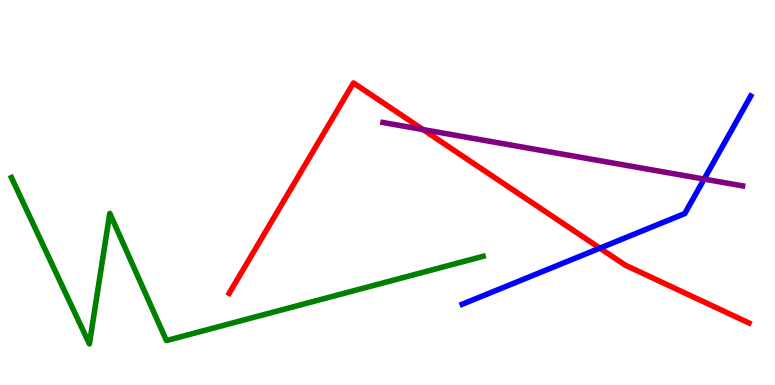[{'lines': ['blue', 'red'], 'intersections': [{'x': 7.74, 'y': 3.55}]}, {'lines': ['green', 'red'], 'intersections': []}, {'lines': ['purple', 'red'], 'intersections': [{'x': 5.46, 'y': 6.63}]}, {'lines': ['blue', 'green'], 'intersections': []}, {'lines': ['blue', 'purple'], 'intersections': [{'x': 9.09, 'y': 5.35}]}, {'lines': ['green', 'purple'], 'intersections': []}]